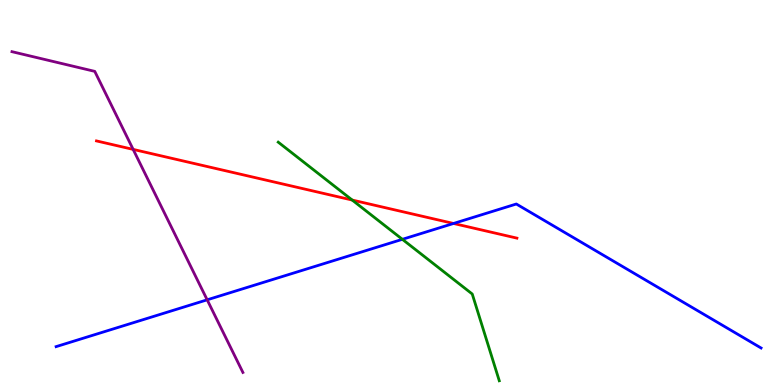[{'lines': ['blue', 'red'], 'intersections': [{'x': 5.85, 'y': 4.2}]}, {'lines': ['green', 'red'], 'intersections': [{'x': 4.54, 'y': 4.8}]}, {'lines': ['purple', 'red'], 'intersections': [{'x': 1.72, 'y': 6.12}]}, {'lines': ['blue', 'green'], 'intersections': [{'x': 5.19, 'y': 3.78}]}, {'lines': ['blue', 'purple'], 'intersections': [{'x': 2.67, 'y': 2.21}]}, {'lines': ['green', 'purple'], 'intersections': []}]